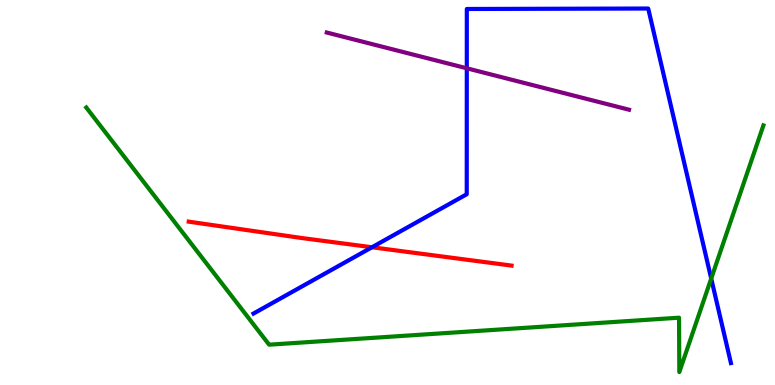[{'lines': ['blue', 'red'], 'intersections': [{'x': 4.8, 'y': 3.58}]}, {'lines': ['green', 'red'], 'intersections': []}, {'lines': ['purple', 'red'], 'intersections': []}, {'lines': ['blue', 'green'], 'intersections': [{'x': 9.18, 'y': 2.76}]}, {'lines': ['blue', 'purple'], 'intersections': [{'x': 6.02, 'y': 8.23}]}, {'lines': ['green', 'purple'], 'intersections': []}]